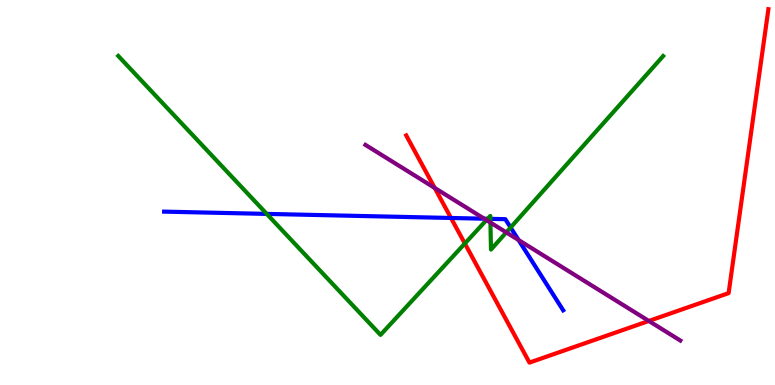[{'lines': ['blue', 'red'], 'intersections': [{'x': 5.82, 'y': 4.34}]}, {'lines': ['green', 'red'], 'intersections': [{'x': 6.0, 'y': 3.68}]}, {'lines': ['purple', 'red'], 'intersections': [{'x': 5.61, 'y': 5.12}, {'x': 8.37, 'y': 1.66}]}, {'lines': ['blue', 'green'], 'intersections': [{'x': 3.44, 'y': 4.44}, {'x': 6.29, 'y': 4.32}, {'x': 6.33, 'y': 4.32}, {'x': 6.59, 'y': 4.09}]}, {'lines': ['blue', 'purple'], 'intersections': [{'x': 6.25, 'y': 4.32}, {'x': 6.69, 'y': 3.77}]}, {'lines': ['green', 'purple'], 'intersections': [{'x': 6.28, 'y': 4.28}, {'x': 6.33, 'y': 4.22}, {'x': 6.53, 'y': 3.96}]}]